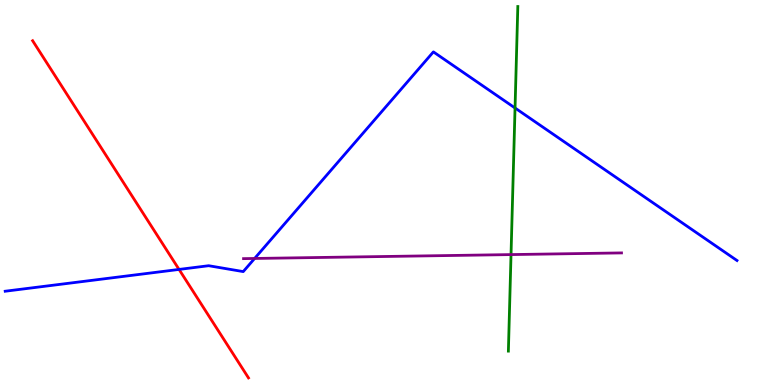[{'lines': ['blue', 'red'], 'intersections': [{'x': 2.31, 'y': 3.0}]}, {'lines': ['green', 'red'], 'intersections': []}, {'lines': ['purple', 'red'], 'intersections': []}, {'lines': ['blue', 'green'], 'intersections': [{'x': 6.65, 'y': 7.19}]}, {'lines': ['blue', 'purple'], 'intersections': [{'x': 3.29, 'y': 3.29}]}, {'lines': ['green', 'purple'], 'intersections': [{'x': 6.59, 'y': 3.39}]}]